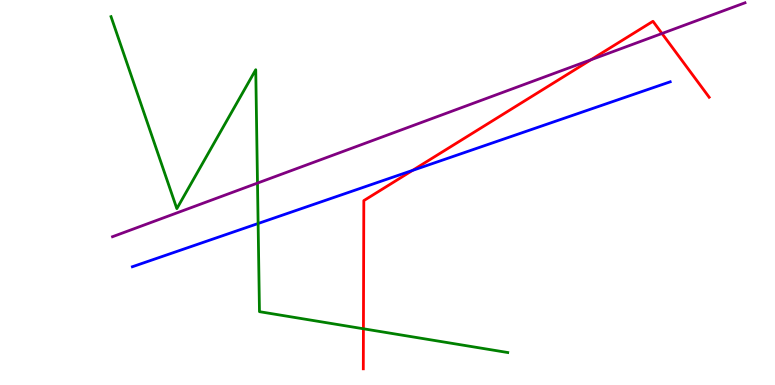[{'lines': ['blue', 'red'], 'intersections': [{'x': 5.32, 'y': 5.57}]}, {'lines': ['green', 'red'], 'intersections': [{'x': 4.69, 'y': 1.46}]}, {'lines': ['purple', 'red'], 'intersections': [{'x': 7.62, 'y': 8.45}, {'x': 8.54, 'y': 9.13}]}, {'lines': ['blue', 'green'], 'intersections': [{'x': 3.33, 'y': 4.19}]}, {'lines': ['blue', 'purple'], 'intersections': []}, {'lines': ['green', 'purple'], 'intersections': [{'x': 3.32, 'y': 5.24}]}]